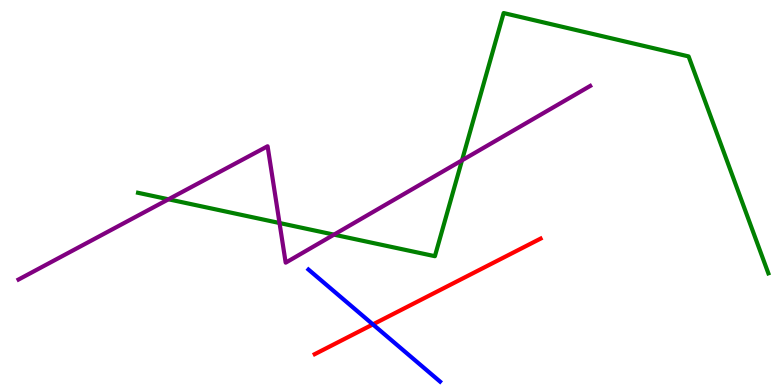[{'lines': ['blue', 'red'], 'intersections': [{'x': 4.81, 'y': 1.57}]}, {'lines': ['green', 'red'], 'intersections': []}, {'lines': ['purple', 'red'], 'intersections': []}, {'lines': ['blue', 'green'], 'intersections': []}, {'lines': ['blue', 'purple'], 'intersections': []}, {'lines': ['green', 'purple'], 'intersections': [{'x': 2.17, 'y': 4.82}, {'x': 3.61, 'y': 4.21}, {'x': 4.31, 'y': 3.91}, {'x': 5.96, 'y': 5.84}]}]